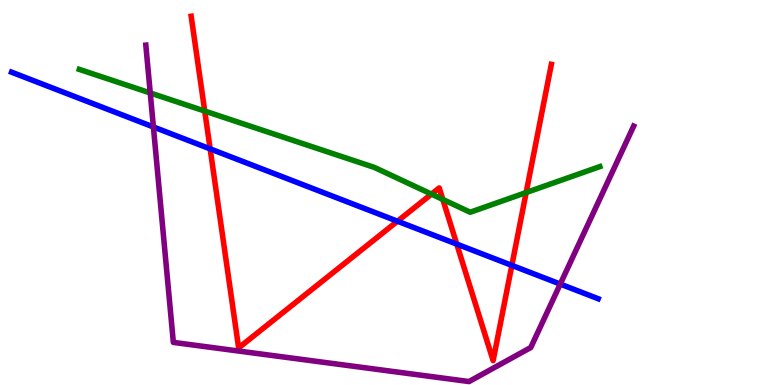[{'lines': ['blue', 'red'], 'intersections': [{'x': 2.71, 'y': 6.13}, {'x': 5.13, 'y': 4.25}, {'x': 5.89, 'y': 3.66}, {'x': 6.6, 'y': 3.11}]}, {'lines': ['green', 'red'], 'intersections': [{'x': 2.64, 'y': 7.12}, {'x': 5.57, 'y': 4.96}, {'x': 5.71, 'y': 4.82}, {'x': 6.79, 'y': 5.0}]}, {'lines': ['purple', 'red'], 'intersections': []}, {'lines': ['blue', 'green'], 'intersections': []}, {'lines': ['blue', 'purple'], 'intersections': [{'x': 1.98, 'y': 6.7}, {'x': 7.23, 'y': 2.62}]}, {'lines': ['green', 'purple'], 'intersections': [{'x': 1.94, 'y': 7.59}]}]